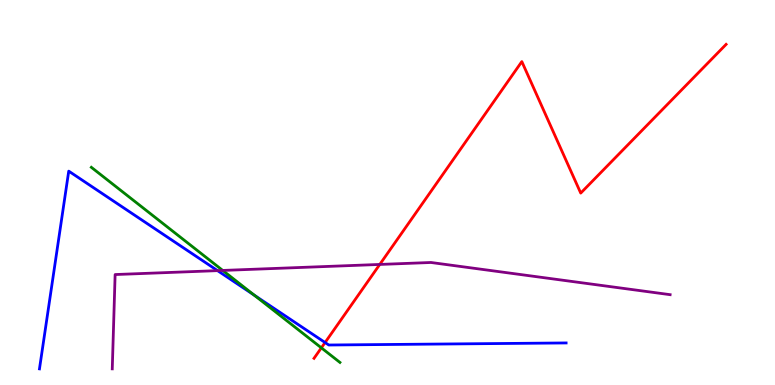[{'lines': ['blue', 'red'], 'intersections': [{'x': 4.19, 'y': 1.1}]}, {'lines': ['green', 'red'], 'intersections': [{'x': 4.15, 'y': 0.965}]}, {'lines': ['purple', 'red'], 'intersections': [{'x': 4.9, 'y': 3.13}]}, {'lines': ['blue', 'green'], 'intersections': [{'x': 3.28, 'y': 2.33}]}, {'lines': ['blue', 'purple'], 'intersections': [{'x': 2.81, 'y': 2.97}]}, {'lines': ['green', 'purple'], 'intersections': [{'x': 2.87, 'y': 2.98}]}]